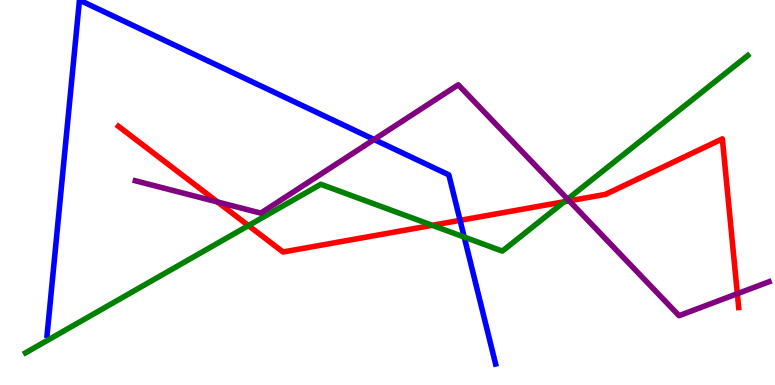[{'lines': ['blue', 'red'], 'intersections': [{'x': 5.94, 'y': 4.28}]}, {'lines': ['green', 'red'], 'intersections': [{'x': 3.21, 'y': 4.14}, {'x': 5.58, 'y': 4.15}, {'x': 7.28, 'y': 4.76}]}, {'lines': ['purple', 'red'], 'intersections': [{'x': 2.81, 'y': 4.75}, {'x': 7.35, 'y': 4.78}, {'x': 9.51, 'y': 2.37}]}, {'lines': ['blue', 'green'], 'intersections': [{'x': 5.99, 'y': 3.84}]}, {'lines': ['blue', 'purple'], 'intersections': [{'x': 4.83, 'y': 6.38}]}, {'lines': ['green', 'purple'], 'intersections': [{'x': 7.32, 'y': 4.83}]}]